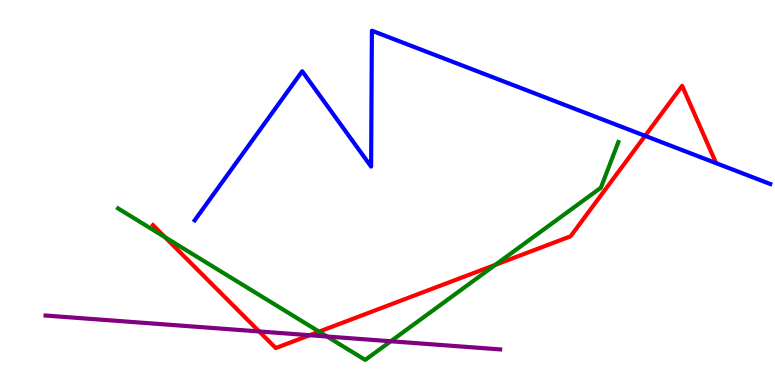[{'lines': ['blue', 'red'], 'intersections': [{'x': 8.32, 'y': 6.47}]}, {'lines': ['green', 'red'], 'intersections': [{'x': 2.13, 'y': 3.84}, {'x': 4.12, 'y': 1.39}, {'x': 6.39, 'y': 3.12}]}, {'lines': ['purple', 'red'], 'intersections': [{'x': 3.34, 'y': 1.39}, {'x': 4.0, 'y': 1.29}]}, {'lines': ['blue', 'green'], 'intersections': []}, {'lines': ['blue', 'purple'], 'intersections': []}, {'lines': ['green', 'purple'], 'intersections': [{'x': 4.22, 'y': 1.26}, {'x': 5.04, 'y': 1.14}]}]